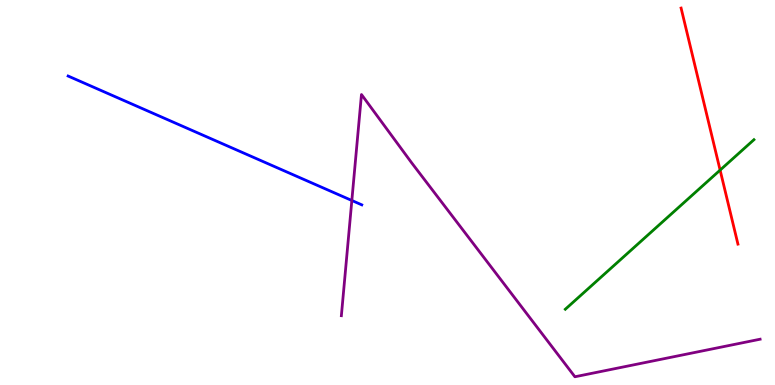[{'lines': ['blue', 'red'], 'intersections': []}, {'lines': ['green', 'red'], 'intersections': [{'x': 9.29, 'y': 5.58}]}, {'lines': ['purple', 'red'], 'intersections': []}, {'lines': ['blue', 'green'], 'intersections': []}, {'lines': ['blue', 'purple'], 'intersections': [{'x': 4.54, 'y': 4.79}]}, {'lines': ['green', 'purple'], 'intersections': []}]